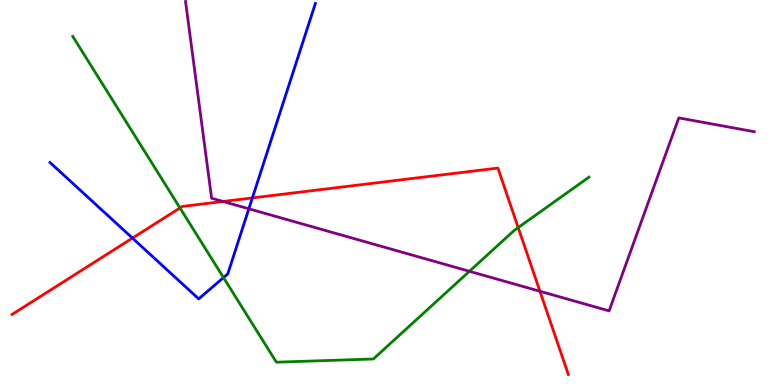[{'lines': ['blue', 'red'], 'intersections': [{'x': 1.71, 'y': 3.82}, {'x': 3.26, 'y': 4.86}]}, {'lines': ['green', 'red'], 'intersections': [{'x': 2.32, 'y': 4.6}, {'x': 6.69, 'y': 4.09}]}, {'lines': ['purple', 'red'], 'intersections': [{'x': 2.88, 'y': 4.77}, {'x': 6.97, 'y': 2.43}]}, {'lines': ['blue', 'green'], 'intersections': [{'x': 2.88, 'y': 2.79}]}, {'lines': ['blue', 'purple'], 'intersections': [{'x': 3.21, 'y': 4.58}]}, {'lines': ['green', 'purple'], 'intersections': [{'x': 6.06, 'y': 2.95}]}]